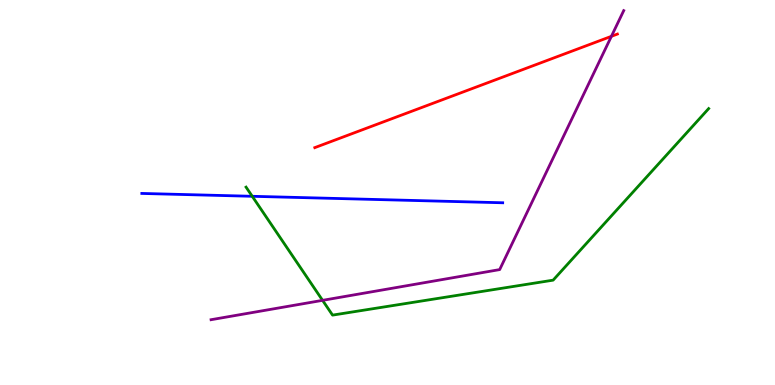[{'lines': ['blue', 'red'], 'intersections': []}, {'lines': ['green', 'red'], 'intersections': []}, {'lines': ['purple', 'red'], 'intersections': [{'x': 7.89, 'y': 9.06}]}, {'lines': ['blue', 'green'], 'intersections': [{'x': 3.25, 'y': 4.9}]}, {'lines': ['blue', 'purple'], 'intersections': []}, {'lines': ['green', 'purple'], 'intersections': [{'x': 4.16, 'y': 2.2}]}]